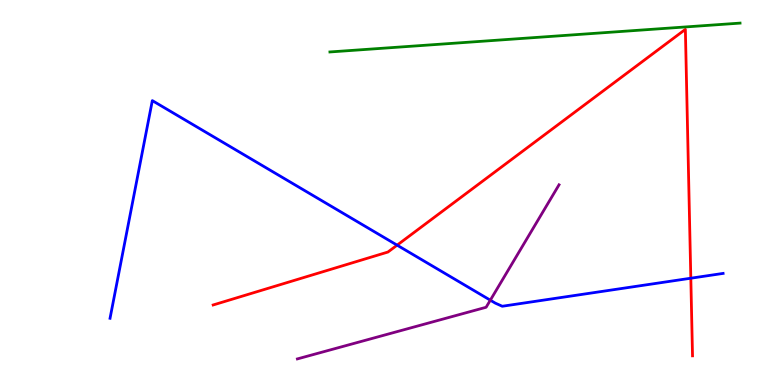[{'lines': ['blue', 'red'], 'intersections': [{'x': 5.12, 'y': 3.63}, {'x': 8.91, 'y': 2.77}]}, {'lines': ['green', 'red'], 'intersections': []}, {'lines': ['purple', 'red'], 'intersections': []}, {'lines': ['blue', 'green'], 'intersections': []}, {'lines': ['blue', 'purple'], 'intersections': [{'x': 6.33, 'y': 2.2}]}, {'lines': ['green', 'purple'], 'intersections': []}]